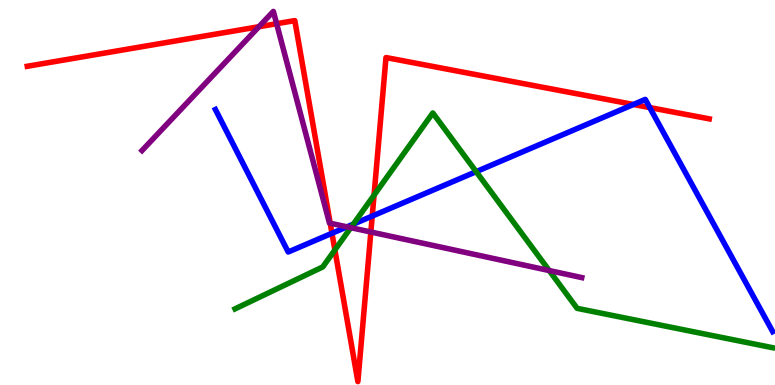[{'lines': ['blue', 'red'], 'intersections': [{'x': 4.28, 'y': 3.94}, {'x': 4.8, 'y': 4.39}, {'x': 8.17, 'y': 7.29}, {'x': 8.38, 'y': 7.21}]}, {'lines': ['green', 'red'], 'intersections': [{'x': 4.32, 'y': 3.51}, {'x': 4.83, 'y': 4.93}]}, {'lines': ['purple', 'red'], 'intersections': [{'x': 3.34, 'y': 9.31}, {'x': 3.57, 'y': 9.38}, {'x': 4.26, 'y': 4.2}, {'x': 4.79, 'y': 3.97}]}, {'lines': ['blue', 'green'], 'intersections': [{'x': 4.56, 'y': 4.18}, {'x': 6.14, 'y': 5.54}]}, {'lines': ['blue', 'purple'], 'intersections': [{'x': 4.48, 'y': 4.11}]}, {'lines': ['green', 'purple'], 'intersections': [{'x': 4.53, 'y': 4.09}, {'x': 7.09, 'y': 2.97}]}]